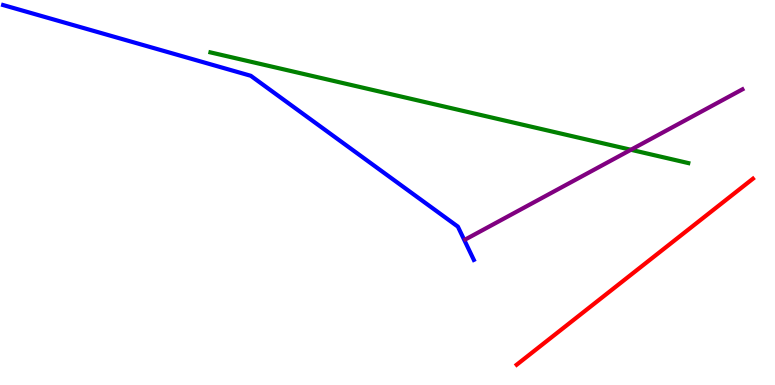[{'lines': ['blue', 'red'], 'intersections': []}, {'lines': ['green', 'red'], 'intersections': []}, {'lines': ['purple', 'red'], 'intersections': []}, {'lines': ['blue', 'green'], 'intersections': []}, {'lines': ['blue', 'purple'], 'intersections': []}, {'lines': ['green', 'purple'], 'intersections': [{'x': 8.14, 'y': 6.11}]}]